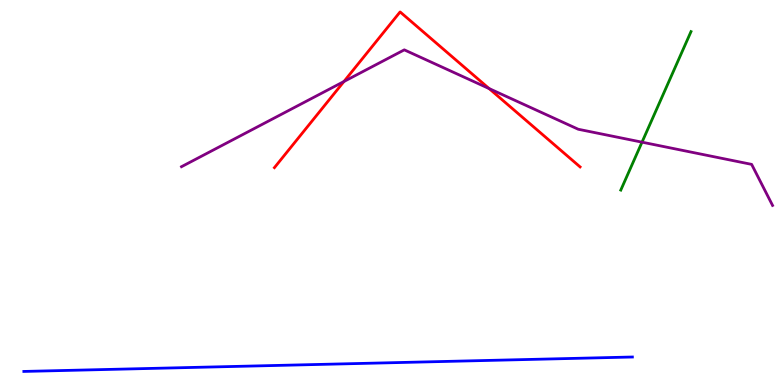[{'lines': ['blue', 'red'], 'intersections': []}, {'lines': ['green', 'red'], 'intersections': []}, {'lines': ['purple', 'red'], 'intersections': [{'x': 4.44, 'y': 7.88}, {'x': 6.31, 'y': 7.7}]}, {'lines': ['blue', 'green'], 'intersections': []}, {'lines': ['blue', 'purple'], 'intersections': []}, {'lines': ['green', 'purple'], 'intersections': [{'x': 8.28, 'y': 6.31}]}]